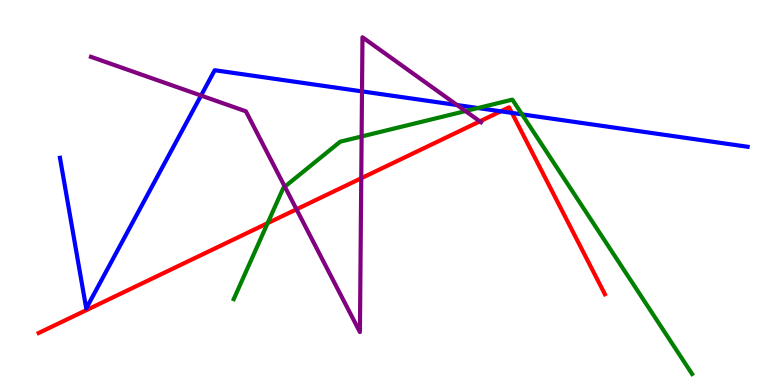[{'lines': ['blue', 'red'], 'intersections': [{'x': 6.46, 'y': 7.11}, {'x': 6.61, 'y': 7.07}]}, {'lines': ['green', 'red'], 'intersections': [{'x': 3.45, 'y': 4.2}]}, {'lines': ['purple', 'red'], 'intersections': [{'x': 3.83, 'y': 4.56}, {'x': 4.66, 'y': 5.37}, {'x': 6.19, 'y': 6.85}]}, {'lines': ['blue', 'green'], 'intersections': [{'x': 6.17, 'y': 7.19}, {'x': 6.74, 'y': 7.03}]}, {'lines': ['blue', 'purple'], 'intersections': [{'x': 2.59, 'y': 7.52}, {'x': 4.67, 'y': 7.63}, {'x': 5.9, 'y': 7.27}]}, {'lines': ['green', 'purple'], 'intersections': [{'x': 3.67, 'y': 5.15}, {'x': 4.67, 'y': 6.46}, {'x': 6.01, 'y': 7.11}]}]